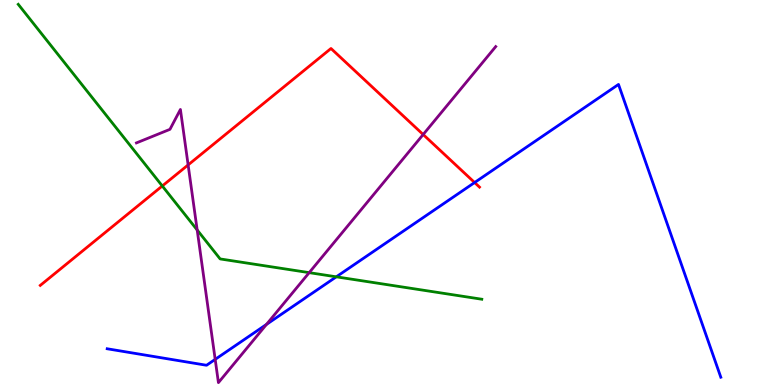[{'lines': ['blue', 'red'], 'intersections': [{'x': 6.12, 'y': 5.26}]}, {'lines': ['green', 'red'], 'intersections': [{'x': 2.09, 'y': 5.17}]}, {'lines': ['purple', 'red'], 'intersections': [{'x': 2.43, 'y': 5.72}, {'x': 5.46, 'y': 6.51}]}, {'lines': ['blue', 'green'], 'intersections': [{'x': 4.34, 'y': 2.81}]}, {'lines': ['blue', 'purple'], 'intersections': [{'x': 2.78, 'y': 0.666}, {'x': 3.44, 'y': 1.57}]}, {'lines': ['green', 'purple'], 'intersections': [{'x': 2.54, 'y': 4.03}, {'x': 3.99, 'y': 2.92}]}]